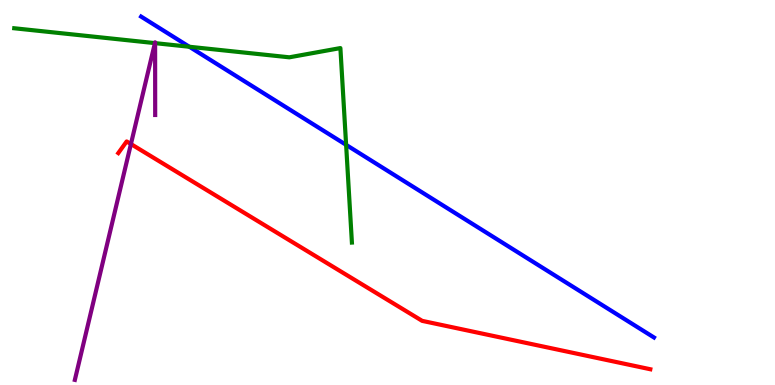[{'lines': ['blue', 'red'], 'intersections': []}, {'lines': ['green', 'red'], 'intersections': []}, {'lines': ['purple', 'red'], 'intersections': [{'x': 1.69, 'y': 6.26}]}, {'lines': ['blue', 'green'], 'intersections': [{'x': 2.44, 'y': 8.79}, {'x': 4.47, 'y': 6.24}]}, {'lines': ['blue', 'purple'], 'intersections': []}, {'lines': ['green', 'purple'], 'intersections': [{'x': 2.0, 'y': 8.88}, {'x': 2.0, 'y': 8.88}]}]